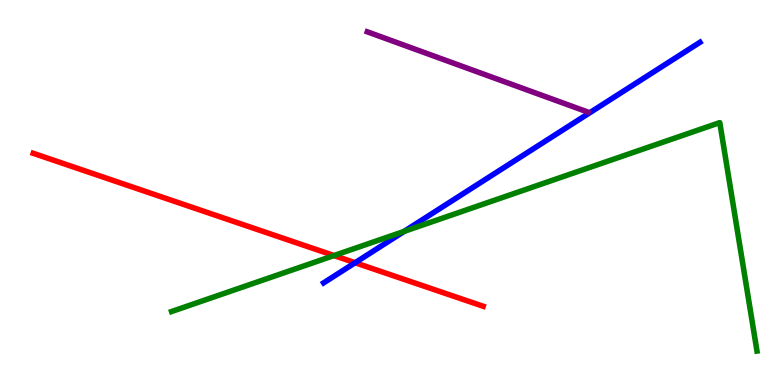[{'lines': ['blue', 'red'], 'intersections': [{'x': 4.58, 'y': 3.18}]}, {'lines': ['green', 'red'], 'intersections': [{'x': 4.31, 'y': 3.36}]}, {'lines': ['purple', 'red'], 'intersections': []}, {'lines': ['blue', 'green'], 'intersections': [{'x': 5.22, 'y': 3.99}]}, {'lines': ['blue', 'purple'], 'intersections': []}, {'lines': ['green', 'purple'], 'intersections': []}]